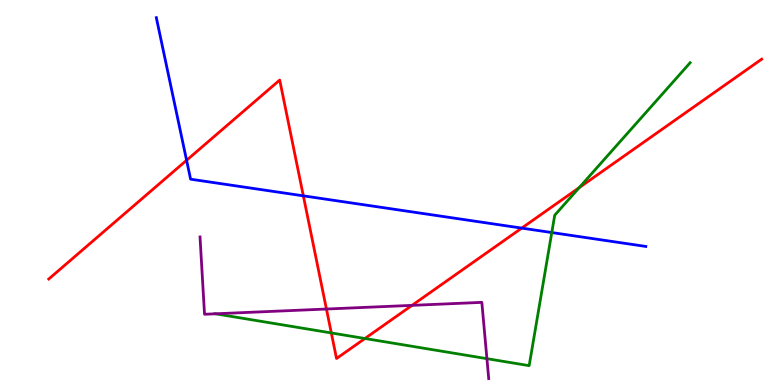[{'lines': ['blue', 'red'], 'intersections': [{'x': 2.41, 'y': 5.84}, {'x': 3.91, 'y': 4.91}, {'x': 6.73, 'y': 4.08}]}, {'lines': ['green', 'red'], 'intersections': [{'x': 4.28, 'y': 1.35}, {'x': 4.71, 'y': 1.21}, {'x': 7.47, 'y': 5.13}]}, {'lines': ['purple', 'red'], 'intersections': [{'x': 4.21, 'y': 1.97}, {'x': 5.32, 'y': 2.07}]}, {'lines': ['blue', 'green'], 'intersections': [{'x': 7.12, 'y': 3.96}]}, {'lines': ['blue', 'purple'], 'intersections': []}, {'lines': ['green', 'purple'], 'intersections': [{'x': 2.78, 'y': 1.85}, {'x': 6.28, 'y': 0.684}]}]